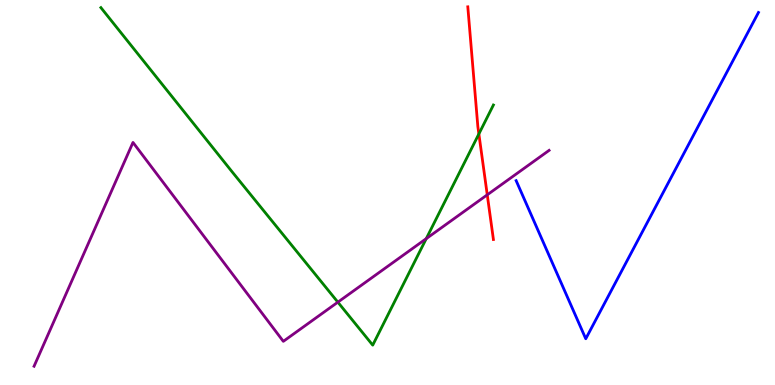[{'lines': ['blue', 'red'], 'intersections': []}, {'lines': ['green', 'red'], 'intersections': [{'x': 6.18, 'y': 6.52}]}, {'lines': ['purple', 'red'], 'intersections': [{'x': 6.29, 'y': 4.94}]}, {'lines': ['blue', 'green'], 'intersections': []}, {'lines': ['blue', 'purple'], 'intersections': []}, {'lines': ['green', 'purple'], 'intersections': [{'x': 4.36, 'y': 2.15}, {'x': 5.5, 'y': 3.8}]}]